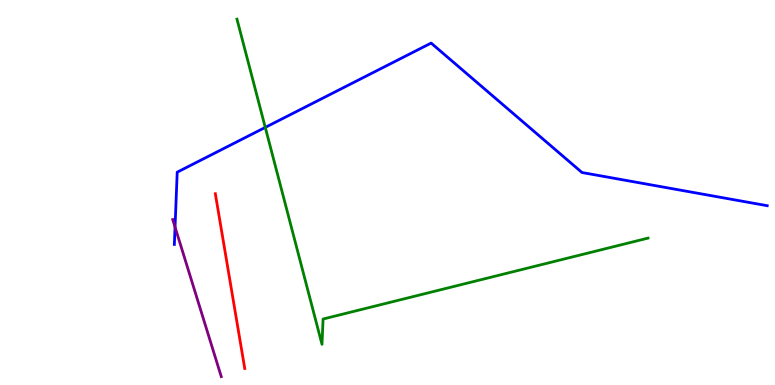[{'lines': ['blue', 'red'], 'intersections': []}, {'lines': ['green', 'red'], 'intersections': []}, {'lines': ['purple', 'red'], 'intersections': []}, {'lines': ['blue', 'green'], 'intersections': [{'x': 3.42, 'y': 6.69}]}, {'lines': ['blue', 'purple'], 'intersections': [{'x': 2.26, 'y': 4.1}]}, {'lines': ['green', 'purple'], 'intersections': []}]